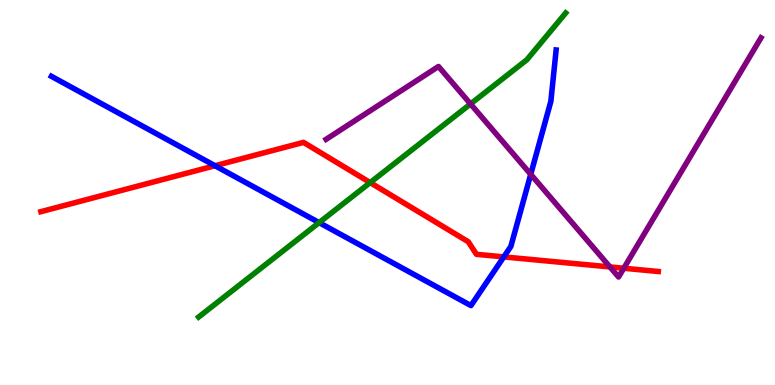[{'lines': ['blue', 'red'], 'intersections': [{'x': 2.77, 'y': 5.7}, {'x': 6.5, 'y': 3.33}]}, {'lines': ['green', 'red'], 'intersections': [{'x': 4.78, 'y': 5.26}]}, {'lines': ['purple', 'red'], 'intersections': [{'x': 7.87, 'y': 3.07}, {'x': 8.05, 'y': 3.03}]}, {'lines': ['blue', 'green'], 'intersections': [{'x': 4.12, 'y': 4.22}]}, {'lines': ['blue', 'purple'], 'intersections': [{'x': 6.85, 'y': 5.47}]}, {'lines': ['green', 'purple'], 'intersections': [{'x': 6.07, 'y': 7.3}]}]